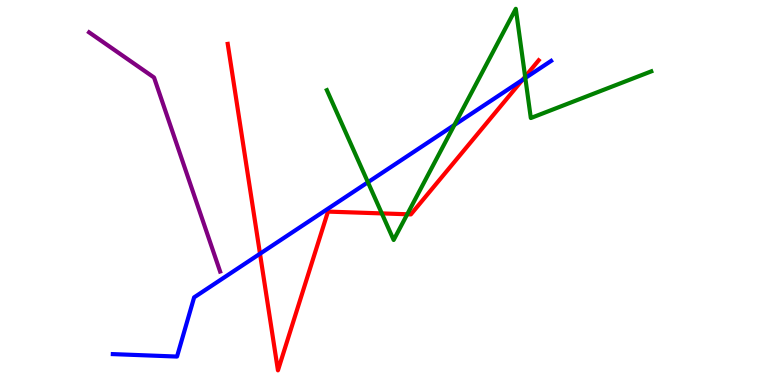[{'lines': ['blue', 'red'], 'intersections': [{'x': 3.35, 'y': 3.41}, {'x': 6.74, 'y': 7.92}]}, {'lines': ['green', 'red'], 'intersections': [{'x': 4.93, 'y': 4.46}, {'x': 5.25, 'y': 4.43}, {'x': 6.78, 'y': 8.01}]}, {'lines': ['purple', 'red'], 'intersections': []}, {'lines': ['blue', 'green'], 'intersections': [{'x': 4.75, 'y': 5.27}, {'x': 5.86, 'y': 6.75}, {'x': 6.78, 'y': 7.97}]}, {'lines': ['blue', 'purple'], 'intersections': []}, {'lines': ['green', 'purple'], 'intersections': []}]